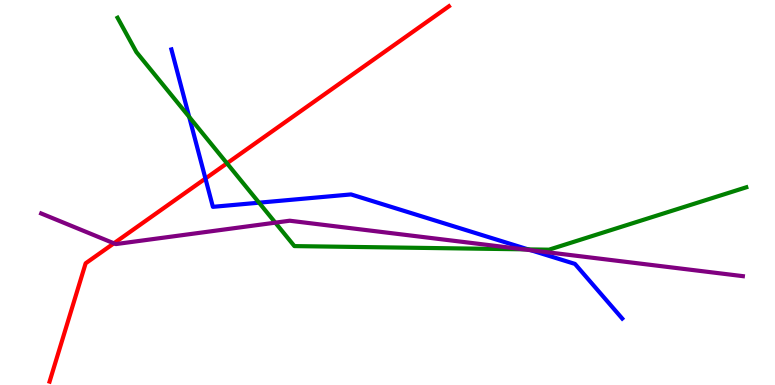[{'lines': ['blue', 'red'], 'intersections': [{'x': 2.65, 'y': 5.36}]}, {'lines': ['green', 'red'], 'intersections': [{'x': 2.93, 'y': 5.76}]}, {'lines': ['purple', 'red'], 'intersections': [{'x': 1.47, 'y': 3.68}]}, {'lines': ['blue', 'green'], 'intersections': [{'x': 2.44, 'y': 6.96}, {'x': 3.34, 'y': 4.74}, {'x': 6.81, 'y': 3.52}]}, {'lines': ['blue', 'purple'], 'intersections': [{'x': 6.85, 'y': 3.5}]}, {'lines': ['green', 'purple'], 'intersections': [{'x': 3.55, 'y': 4.22}, {'x': 6.76, 'y': 3.52}]}]